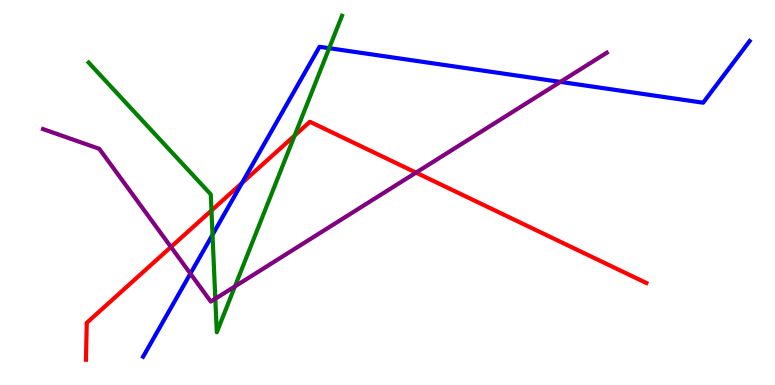[{'lines': ['blue', 'red'], 'intersections': [{'x': 3.12, 'y': 5.25}]}, {'lines': ['green', 'red'], 'intersections': [{'x': 2.73, 'y': 4.53}, {'x': 3.8, 'y': 6.48}]}, {'lines': ['purple', 'red'], 'intersections': [{'x': 2.21, 'y': 3.58}, {'x': 5.37, 'y': 5.52}]}, {'lines': ['blue', 'green'], 'intersections': [{'x': 2.74, 'y': 3.9}, {'x': 4.25, 'y': 8.75}]}, {'lines': ['blue', 'purple'], 'intersections': [{'x': 2.46, 'y': 2.89}, {'x': 7.23, 'y': 7.87}]}, {'lines': ['green', 'purple'], 'intersections': [{'x': 2.78, 'y': 2.24}, {'x': 3.03, 'y': 2.56}]}]